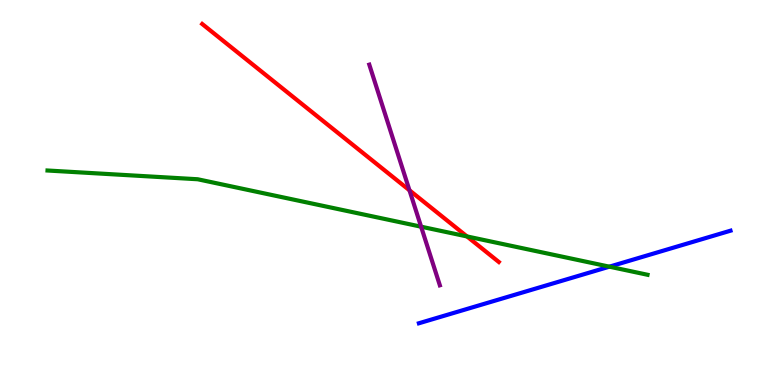[{'lines': ['blue', 'red'], 'intersections': []}, {'lines': ['green', 'red'], 'intersections': [{'x': 6.03, 'y': 3.86}]}, {'lines': ['purple', 'red'], 'intersections': [{'x': 5.28, 'y': 5.06}]}, {'lines': ['blue', 'green'], 'intersections': [{'x': 7.86, 'y': 3.07}]}, {'lines': ['blue', 'purple'], 'intersections': []}, {'lines': ['green', 'purple'], 'intersections': [{'x': 5.43, 'y': 4.11}]}]